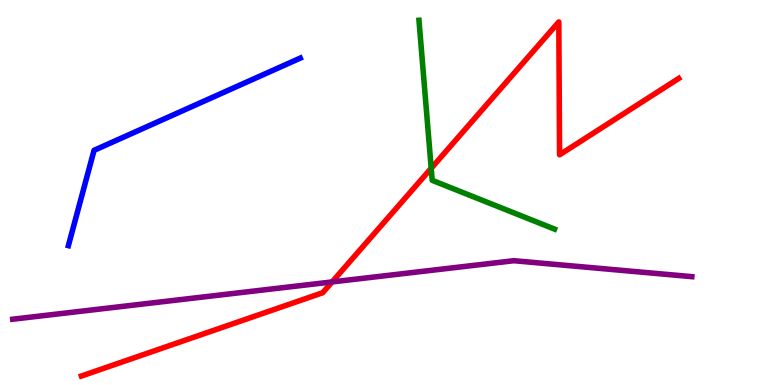[{'lines': ['blue', 'red'], 'intersections': []}, {'lines': ['green', 'red'], 'intersections': [{'x': 5.56, 'y': 5.63}]}, {'lines': ['purple', 'red'], 'intersections': [{'x': 4.29, 'y': 2.68}]}, {'lines': ['blue', 'green'], 'intersections': []}, {'lines': ['blue', 'purple'], 'intersections': []}, {'lines': ['green', 'purple'], 'intersections': []}]